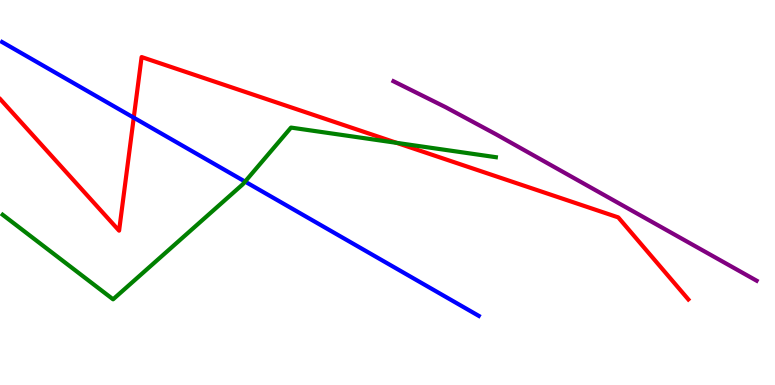[{'lines': ['blue', 'red'], 'intersections': [{'x': 1.73, 'y': 6.94}]}, {'lines': ['green', 'red'], 'intersections': [{'x': 5.12, 'y': 6.29}]}, {'lines': ['purple', 'red'], 'intersections': []}, {'lines': ['blue', 'green'], 'intersections': [{'x': 3.16, 'y': 5.28}]}, {'lines': ['blue', 'purple'], 'intersections': []}, {'lines': ['green', 'purple'], 'intersections': []}]